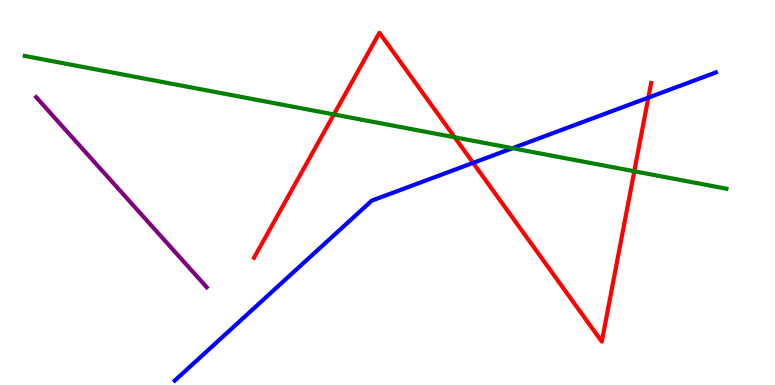[{'lines': ['blue', 'red'], 'intersections': [{'x': 6.1, 'y': 5.77}, {'x': 8.37, 'y': 7.46}]}, {'lines': ['green', 'red'], 'intersections': [{'x': 4.31, 'y': 7.03}, {'x': 5.87, 'y': 6.43}, {'x': 8.18, 'y': 5.55}]}, {'lines': ['purple', 'red'], 'intersections': []}, {'lines': ['blue', 'green'], 'intersections': [{'x': 6.61, 'y': 6.15}]}, {'lines': ['blue', 'purple'], 'intersections': []}, {'lines': ['green', 'purple'], 'intersections': []}]